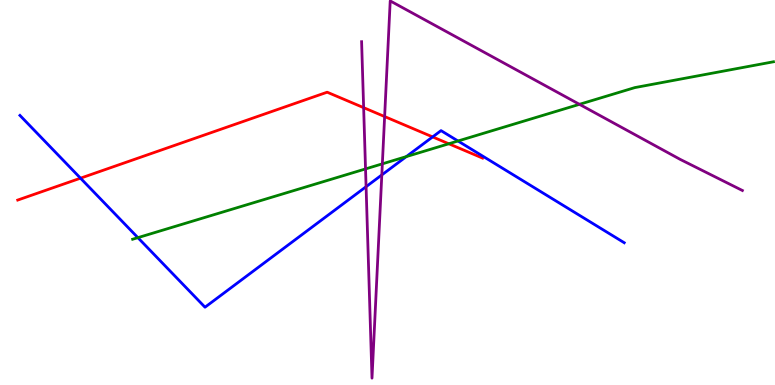[{'lines': ['blue', 'red'], 'intersections': [{'x': 1.04, 'y': 5.37}, {'x': 5.58, 'y': 6.44}]}, {'lines': ['green', 'red'], 'intersections': [{'x': 5.79, 'y': 6.27}]}, {'lines': ['purple', 'red'], 'intersections': [{'x': 4.69, 'y': 7.2}, {'x': 4.96, 'y': 6.97}]}, {'lines': ['blue', 'green'], 'intersections': [{'x': 1.78, 'y': 3.83}, {'x': 5.24, 'y': 5.93}, {'x': 5.91, 'y': 6.34}]}, {'lines': ['blue', 'purple'], 'intersections': [{'x': 4.72, 'y': 5.15}, {'x': 4.93, 'y': 5.46}]}, {'lines': ['green', 'purple'], 'intersections': [{'x': 4.72, 'y': 5.61}, {'x': 4.93, 'y': 5.74}, {'x': 7.48, 'y': 7.29}]}]